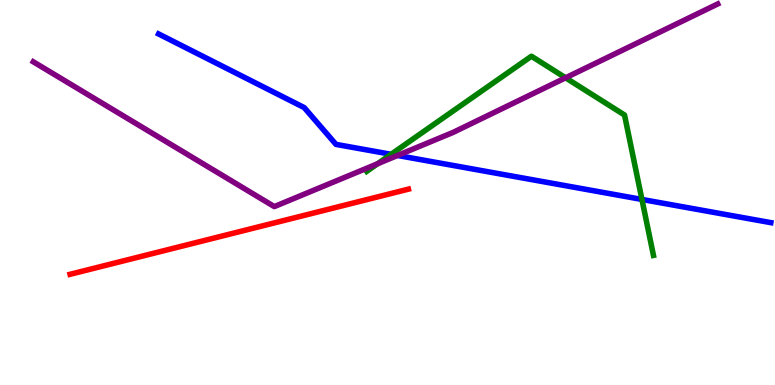[{'lines': ['blue', 'red'], 'intersections': []}, {'lines': ['green', 'red'], 'intersections': []}, {'lines': ['purple', 'red'], 'intersections': []}, {'lines': ['blue', 'green'], 'intersections': [{'x': 5.05, 'y': 5.99}, {'x': 8.28, 'y': 4.82}]}, {'lines': ['blue', 'purple'], 'intersections': [{'x': 5.13, 'y': 5.96}]}, {'lines': ['green', 'purple'], 'intersections': [{'x': 4.87, 'y': 5.75}, {'x': 7.3, 'y': 7.98}]}]